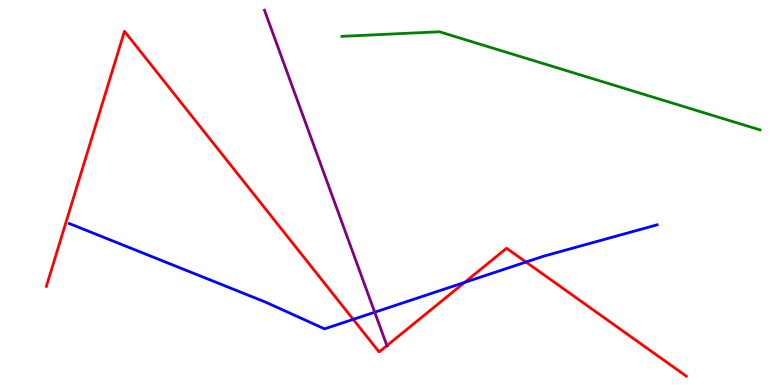[{'lines': ['blue', 'red'], 'intersections': [{'x': 4.56, 'y': 1.7}, {'x': 6.0, 'y': 2.67}, {'x': 6.79, 'y': 3.19}]}, {'lines': ['green', 'red'], 'intersections': []}, {'lines': ['purple', 'red'], 'intersections': [{'x': 4.99, 'y': 1.02}]}, {'lines': ['blue', 'green'], 'intersections': []}, {'lines': ['blue', 'purple'], 'intersections': [{'x': 4.84, 'y': 1.89}]}, {'lines': ['green', 'purple'], 'intersections': []}]